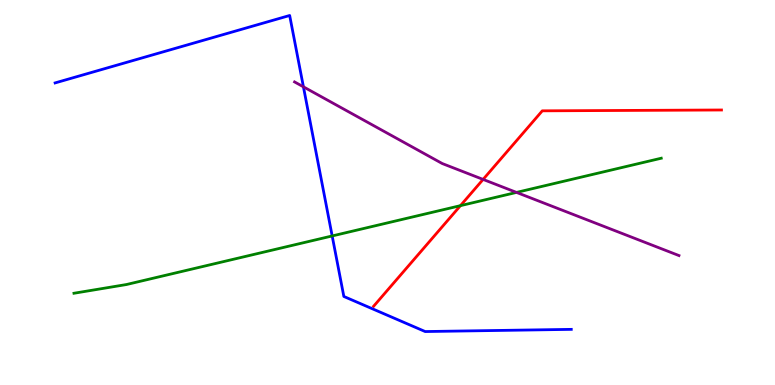[{'lines': ['blue', 'red'], 'intersections': []}, {'lines': ['green', 'red'], 'intersections': [{'x': 5.94, 'y': 4.66}]}, {'lines': ['purple', 'red'], 'intersections': [{'x': 6.23, 'y': 5.34}]}, {'lines': ['blue', 'green'], 'intersections': [{'x': 4.29, 'y': 3.87}]}, {'lines': ['blue', 'purple'], 'intersections': [{'x': 3.92, 'y': 7.74}]}, {'lines': ['green', 'purple'], 'intersections': [{'x': 6.66, 'y': 5.0}]}]